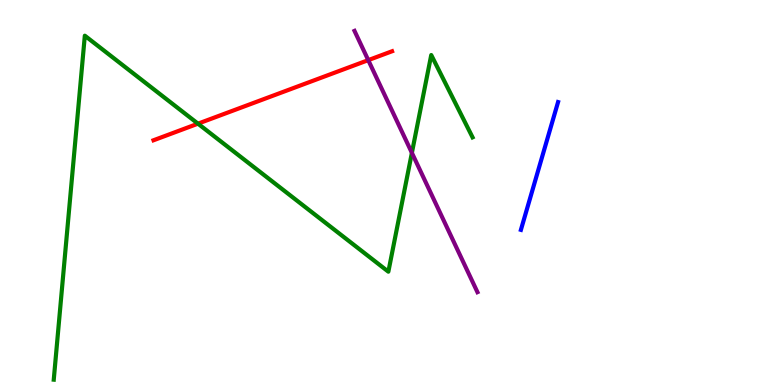[{'lines': ['blue', 'red'], 'intersections': []}, {'lines': ['green', 'red'], 'intersections': [{'x': 2.55, 'y': 6.79}]}, {'lines': ['purple', 'red'], 'intersections': [{'x': 4.75, 'y': 8.44}]}, {'lines': ['blue', 'green'], 'intersections': []}, {'lines': ['blue', 'purple'], 'intersections': []}, {'lines': ['green', 'purple'], 'intersections': [{'x': 5.31, 'y': 6.03}]}]